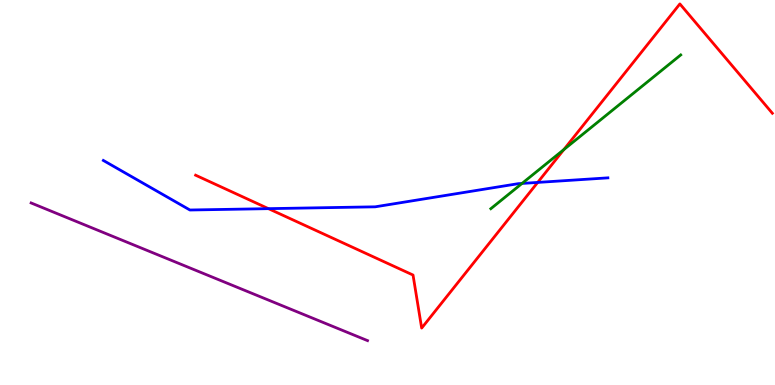[{'lines': ['blue', 'red'], 'intersections': [{'x': 3.46, 'y': 4.58}, {'x': 6.94, 'y': 5.26}]}, {'lines': ['green', 'red'], 'intersections': [{'x': 7.28, 'y': 6.12}]}, {'lines': ['purple', 'red'], 'intersections': []}, {'lines': ['blue', 'green'], 'intersections': [{'x': 6.74, 'y': 5.24}]}, {'lines': ['blue', 'purple'], 'intersections': []}, {'lines': ['green', 'purple'], 'intersections': []}]